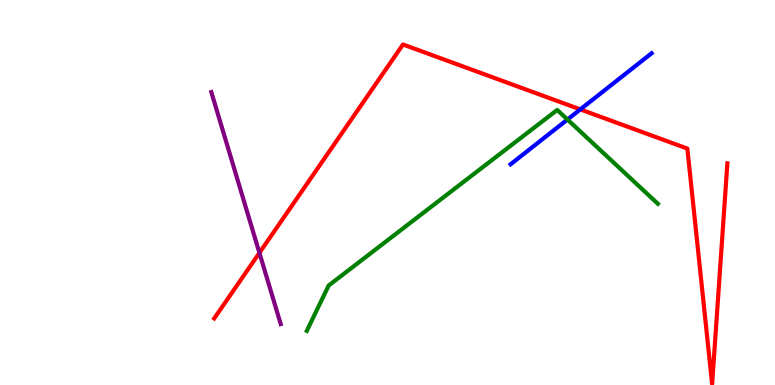[{'lines': ['blue', 'red'], 'intersections': [{'x': 7.49, 'y': 7.16}]}, {'lines': ['green', 'red'], 'intersections': []}, {'lines': ['purple', 'red'], 'intersections': [{'x': 3.35, 'y': 3.43}]}, {'lines': ['blue', 'green'], 'intersections': [{'x': 7.32, 'y': 6.9}]}, {'lines': ['blue', 'purple'], 'intersections': []}, {'lines': ['green', 'purple'], 'intersections': []}]